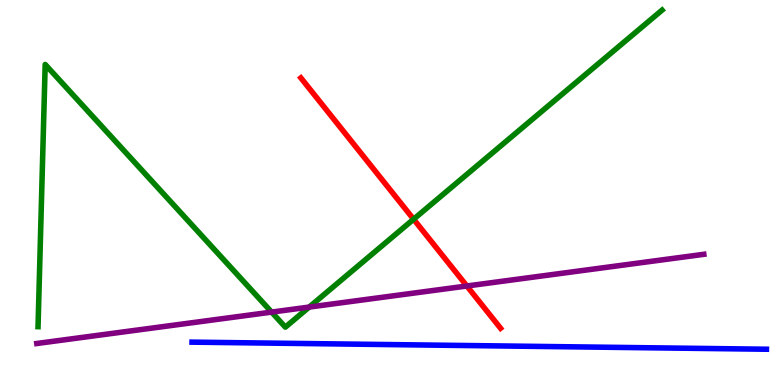[{'lines': ['blue', 'red'], 'intersections': []}, {'lines': ['green', 'red'], 'intersections': [{'x': 5.34, 'y': 4.31}]}, {'lines': ['purple', 'red'], 'intersections': [{'x': 6.02, 'y': 2.57}]}, {'lines': ['blue', 'green'], 'intersections': []}, {'lines': ['blue', 'purple'], 'intersections': []}, {'lines': ['green', 'purple'], 'intersections': [{'x': 3.5, 'y': 1.89}, {'x': 3.99, 'y': 2.02}]}]